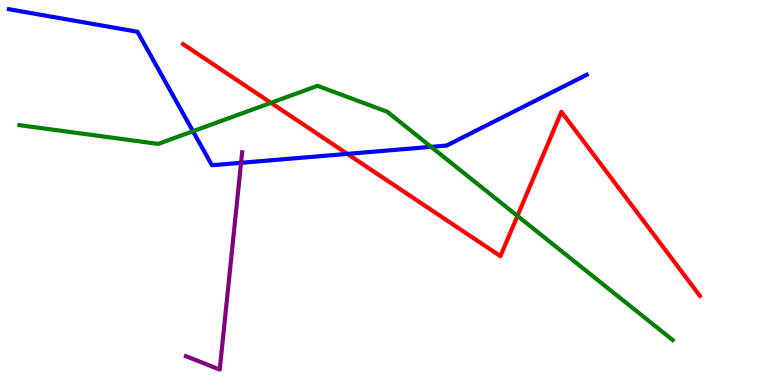[{'lines': ['blue', 'red'], 'intersections': [{'x': 4.48, 'y': 6.0}]}, {'lines': ['green', 'red'], 'intersections': [{'x': 3.5, 'y': 7.33}, {'x': 6.68, 'y': 4.39}]}, {'lines': ['purple', 'red'], 'intersections': []}, {'lines': ['blue', 'green'], 'intersections': [{'x': 2.49, 'y': 6.59}, {'x': 5.56, 'y': 6.19}]}, {'lines': ['blue', 'purple'], 'intersections': [{'x': 3.11, 'y': 5.77}]}, {'lines': ['green', 'purple'], 'intersections': []}]